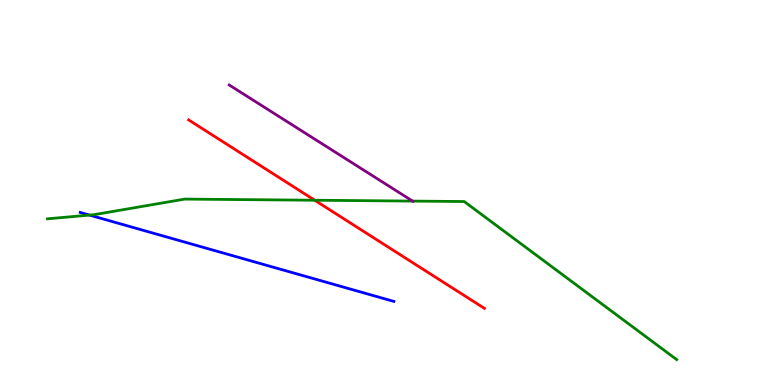[{'lines': ['blue', 'red'], 'intersections': []}, {'lines': ['green', 'red'], 'intersections': [{'x': 4.06, 'y': 4.8}]}, {'lines': ['purple', 'red'], 'intersections': []}, {'lines': ['blue', 'green'], 'intersections': [{'x': 1.16, 'y': 4.41}]}, {'lines': ['blue', 'purple'], 'intersections': []}, {'lines': ['green', 'purple'], 'intersections': [{'x': 5.32, 'y': 4.78}]}]